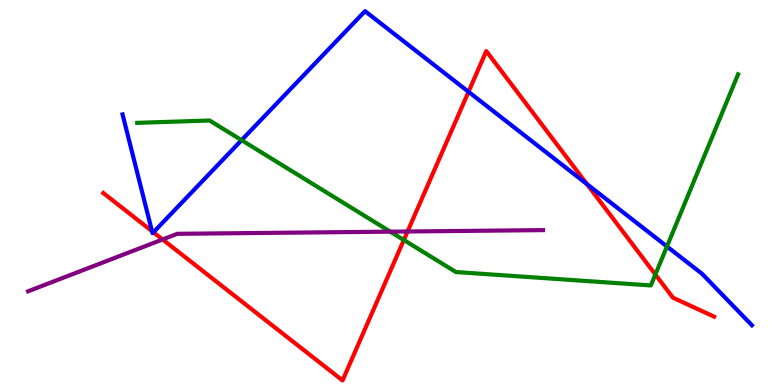[{'lines': ['blue', 'red'], 'intersections': [{'x': 1.96, 'y': 4.0}, {'x': 1.98, 'y': 3.97}, {'x': 6.05, 'y': 7.62}, {'x': 7.57, 'y': 5.22}]}, {'lines': ['green', 'red'], 'intersections': [{'x': 5.21, 'y': 3.77}, {'x': 8.46, 'y': 2.87}]}, {'lines': ['purple', 'red'], 'intersections': [{'x': 2.1, 'y': 3.78}, {'x': 5.26, 'y': 3.99}]}, {'lines': ['blue', 'green'], 'intersections': [{'x': 3.12, 'y': 6.36}, {'x': 8.61, 'y': 3.6}]}, {'lines': ['blue', 'purple'], 'intersections': []}, {'lines': ['green', 'purple'], 'intersections': [{'x': 5.04, 'y': 3.98}]}]